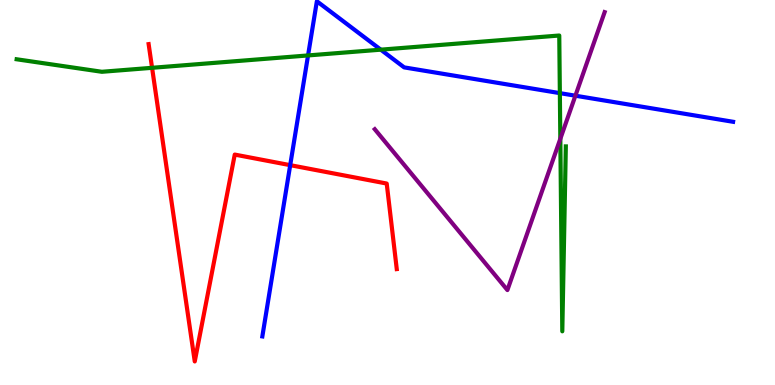[{'lines': ['blue', 'red'], 'intersections': [{'x': 3.74, 'y': 5.71}]}, {'lines': ['green', 'red'], 'intersections': [{'x': 1.96, 'y': 8.24}]}, {'lines': ['purple', 'red'], 'intersections': []}, {'lines': ['blue', 'green'], 'intersections': [{'x': 3.97, 'y': 8.56}, {'x': 4.91, 'y': 8.71}, {'x': 7.22, 'y': 7.58}]}, {'lines': ['blue', 'purple'], 'intersections': [{'x': 7.42, 'y': 7.51}]}, {'lines': ['green', 'purple'], 'intersections': [{'x': 7.23, 'y': 6.39}]}]